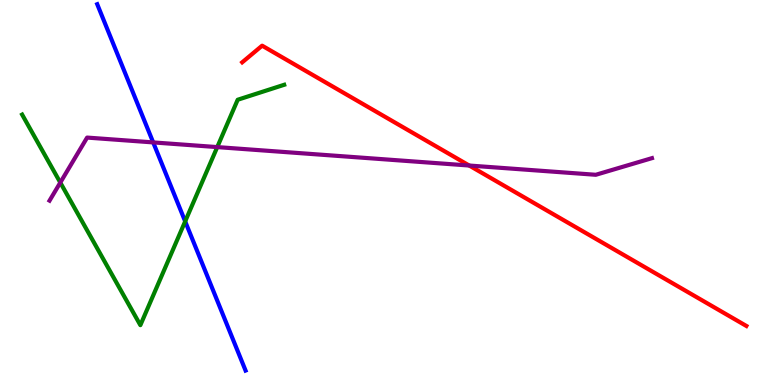[{'lines': ['blue', 'red'], 'intersections': []}, {'lines': ['green', 'red'], 'intersections': []}, {'lines': ['purple', 'red'], 'intersections': [{'x': 6.05, 'y': 5.7}]}, {'lines': ['blue', 'green'], 'intersections': [{'x': 2.39, 'y': 4.25}]}, {'lines': ['blue', 'purple'], 'intersections': [{'x': 1.98, 'y': 6.3}]}, {'lines': ['green', 'purple'], 'intersections': [{'x': 0.778, 'y': 5.26}, {'x': 2.8, 'y': 6.18}]}]